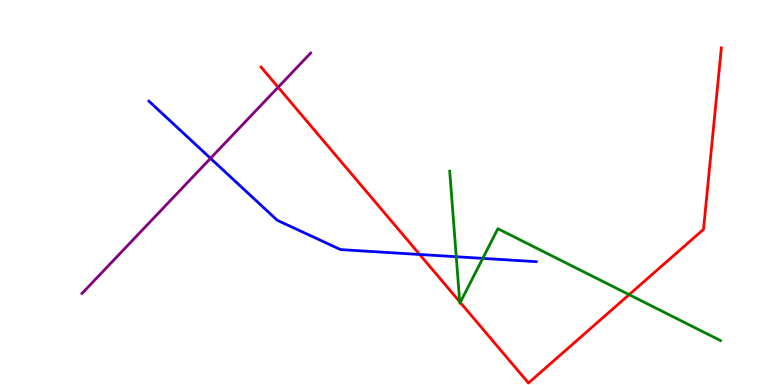[{'lines': ['blue', 'red'], 'intersections': [{'x': 5.42, 'y': 3.39}]}, {'lines': ['green', 'red'], 'intersections': [{'x': 5.93, 'y': 2.16}, {'x': 5.94, 'y': 2.14}, {'x': 8.12, 'y': 2.35}]}, {'lines': ['purple', 'red'], 'intersections': [{'x': 3.59, 'y': 7.73}]}, {'lines': ['blue', 'green'], 'intersections': [{'x': 5.89, 'y': 3.33}, {'x': 6.23, 'y': 3.29}]}, {'lines': ['blue', 'purple'], 'intersections': [{'x': 2.72, 'y': 5.89}]}, {'lines': ['green', 'purple'], 'intersections': []}]